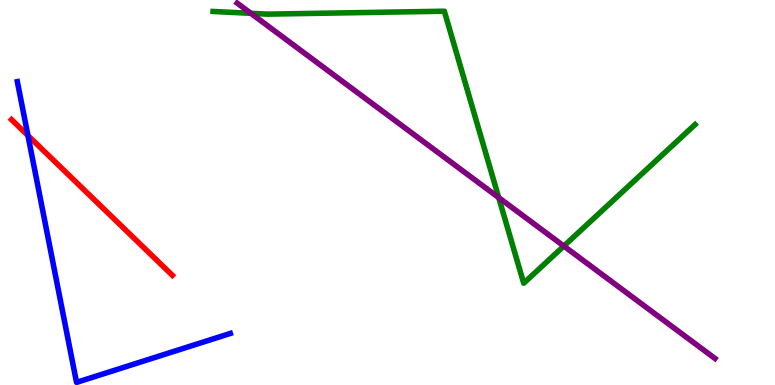[{'lines': ['blue', 'red'], 'intersections': [{'x': 0.361, 'y': 6.48}]}, {'lines': ['green', 'red'], 'intersections': []}, {'lines': ['purple', 'red'], 'intersections': []}, {'lines': ['blue', 'green'], 'intersections': []}, {'lines': ['blue', 'purple'], 'intersections': []}, {'lines': ['green', 'purple'], 'intersections': [{'x': 3.24, 'y': 9.65}, {'x': 6.44, 'y': 4.87}, {'x': 7.28, 'y': 3.61}]}]